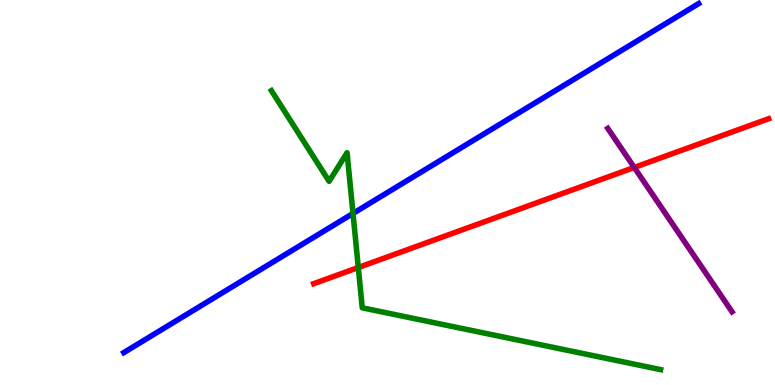[{'lines': ['blue', 'red'], 'intersections': []}, {'lines': ['green', 'red'], 'intersections': [{'x': 4.62, 'y': 3.05}]}, {'lines': ['purple', 'red'], 'intersections': [{'x': 8.18, 'y': 5.65}]}, {'lines': ['blue', 'green'], 'intersections': [{'x': 4.55, 'y': 4.46}]}, {'lines': ['blue', 'purple'], 'intersections': []}, {'lines': ['green', 'purple'], 'intersections': []}]